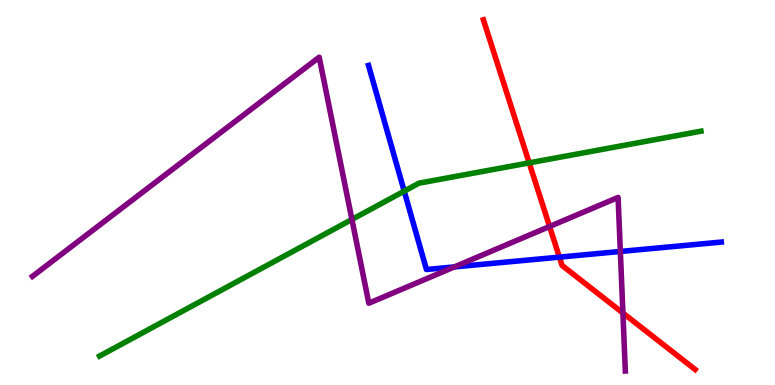[{'lines': ['blue', 'red'], 'intersections': [{'x': 7.22, 'y': 3.32}]}, {'lines': ['green', 'red'], 'intersections': [{'x': 6.83, 'y': 5.77}]}, {'lines': ['purple', 'red'], 'intersections': [{'x': 7.09, 'y': 4.12}, {'x': 8.04, 'y': 1.87}]}, {'lines': ['blue', 'green'], 'intersections': [{'x': 5.22, 'y': 5.04}]}, {'lines': ['blue', 'purple'], 'intersections': [{'x': 5.86, 'y': 3.07}, {'x': 8.0, 'y': 3.47}]}, {'lines': ['green', 'purple'], 'intersections': [{'x': 4.54, 'y': 4.3}]}]